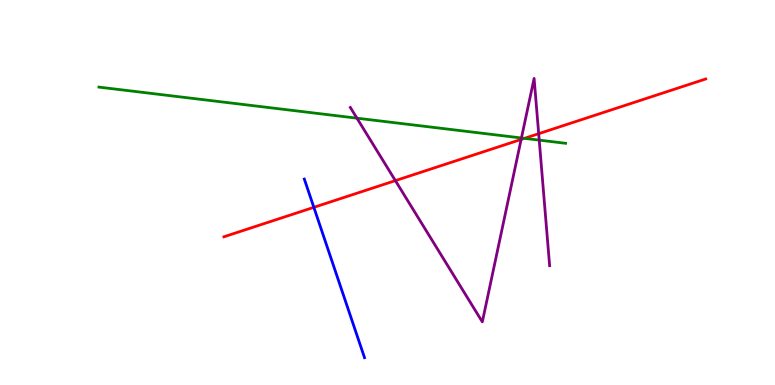[{'lines': ['blue', 'red'], 'intersections': [{'x': 4.05, 'y': 4.61}]}, {'lines': ['green', 'red'], 'intersections': [{'x': 6.77, 'y': 6.41}]}, {'lines': ['purple', 'red'], 'intersections': [{'x': 5.1, 'y': 5.31}, {'x': 6.72, 'y': 6.38}, {'x': 6.95, 'y': 6.53}]}, {'lines': ['blue', 'green'], 'intersections': []}, {'lines': ['blue', 'purple'], 'intersections': []}, {'lines': ['green', 'purple'], 'intersections': [{'x': 4.61, 'y': 6.93}, {'x': 6.73, 'y': 6.42}, {'x': 6.96, 'y': 6.36}]}]